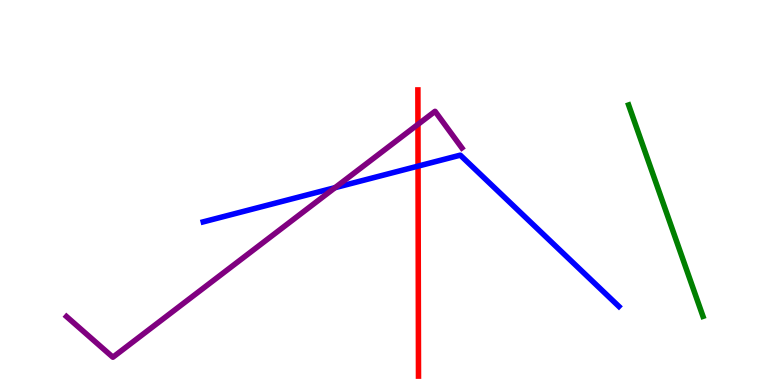[{'lines': ['blue', 'red'], 'intersections': [{'x': 5.39, 'y': 5.69}]}, {'lines': ['green', 'red'], 'intersections': []}, {'lines': ['purple', 'red'], 'intersections': [{'x': 5.39, 'y': 6.77}]}, {'lines': ['blue', 'green'], 'intersections': []}, {'lines': ['blue', 'purple'], 'intersections': [{'x': 4.32, 'y': 5.13}]}, {'lines': ['green', 'purple'], 'intersections': []}]